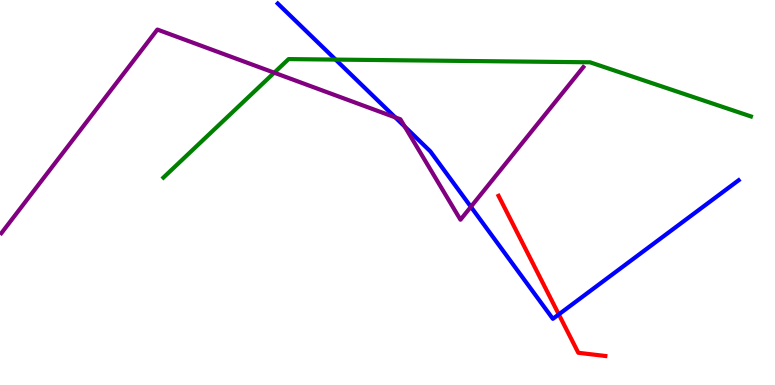[{'lines': ['blue', 'red'], 'intersections': [{'x': 7.21, 'y': 1.83}]}, {'lines': ['green', 'red'], 'intersections': []}, {'lines': ['purple', 'red'], 'intersections': []}, {'lines': ['blue', 'green'], 'intersections': [{'x': 4.33, 'y': 8.45}]}, {'lines': ['blue', 'purple'], 'intersections': [{'x': 5.1, 'y': 6.95}, {'x': 5.22, 'y': 6.71}, {'x': 6.08, 'y': 4.63}]}, {'lines': ['green', 'purple'], 'intersections': [{'x': 3.54, 'y': 8.11}]}]